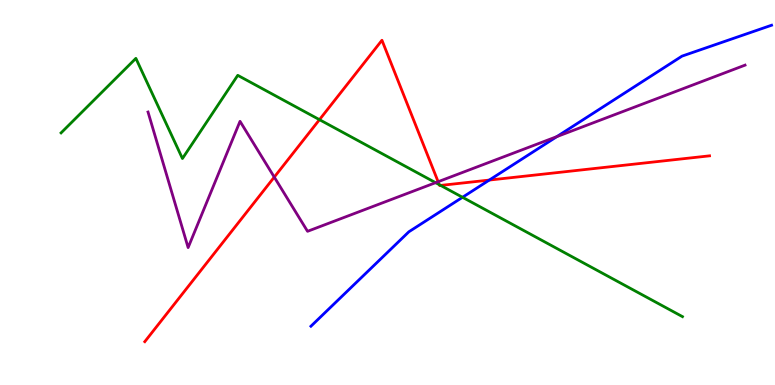[{'lines': ['blue', 'red'], 'intersections': [{'x': 6.31, 'y': 5.32}]}, {'lines': ['green', 'red'], 'intersections': [{'x': 4.12, 'y': 6.89}, {'x': 5.67, 'y': 5.2}, {'x': 5.69, 'y': 5.18}]}, {'lines': ['purple', 'red'], 'intersections': [{'x': 3.54, 'y': 5.4}, {'x': 5.65, 'y': 5.28}]}, {'lines': ['blue', 'green'], 'intersections': [{'x': 5.97, 'y': 4.88}]}, {'lines': ['blue', 'purple'], 'intersections': [{'x': 7.19, 'y': 6.45}]}, {'lines': ['green', 'purple'], 'intersections': [{'x': 5.62, 'y': 5.26}]}]